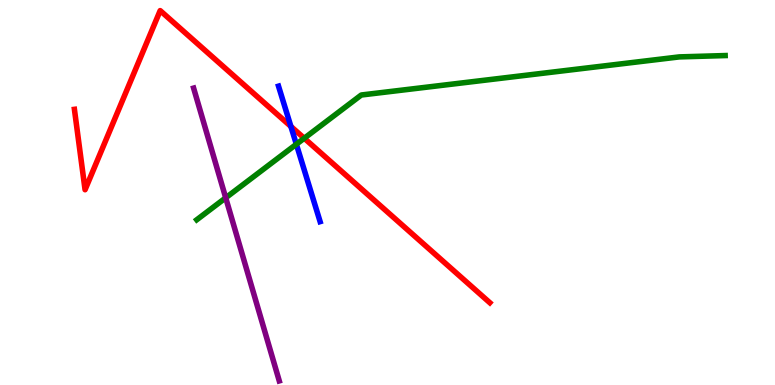[{'lines': ['blue', 'red'], 'intersections': [{'x': 3.75, 'y': 6.72}]}, {'lines': ['green', 'red'], 'intersections': [{'x': 3.93, 'y': 6.41}]}, {'lines': ['purple', 'red'], 'intersections': []}, {'lines': ['blue', 'green'], 'intersections': [{'x': 3.82, 'y': 6.25}]}, {'lines': ['blue', 'purple'], 'intersections': []}, {'lines': ['green', 'purple'], 'intersections': [{'x': 2.91, 'y': 4.86}]}]